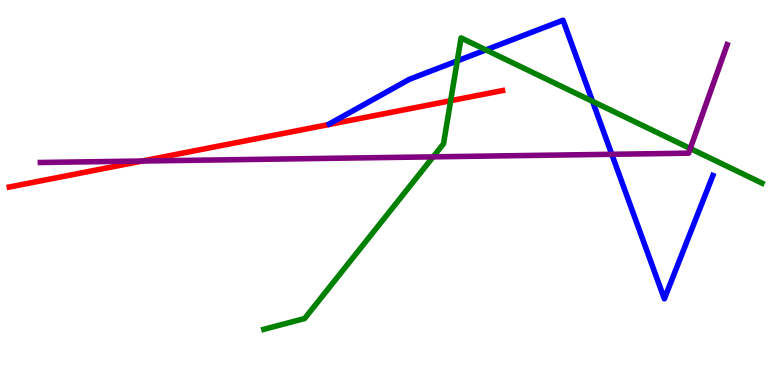[{'lines': ['blue', 'red'], 'intersections': []}, {'lines': ['green', 'red'], 'intersections': [{'x': 5.81, 'y': 7.38}]}, {'lines': ['purple', 'red'], 'intersections': [{'x': 1.84, 'y': 5.82}]}, {'lines': ['blue', 'green'], 'intersections': [{'x': 5.9, 'y': 8.42}, {'x': 6.27, 'y': 8.7}, {'x': 7.65, 'y': 7.37}]}, {'lines': ['blue', 'purple'], 'intersections': [{'x': 7.89, 'y': 5.99}]}, {'lines': ['green', 'purple'], 'intersections': [{'x': 5.59, 'y': 5.93}, {'x': 8.91, 'y': 6.14}]}]